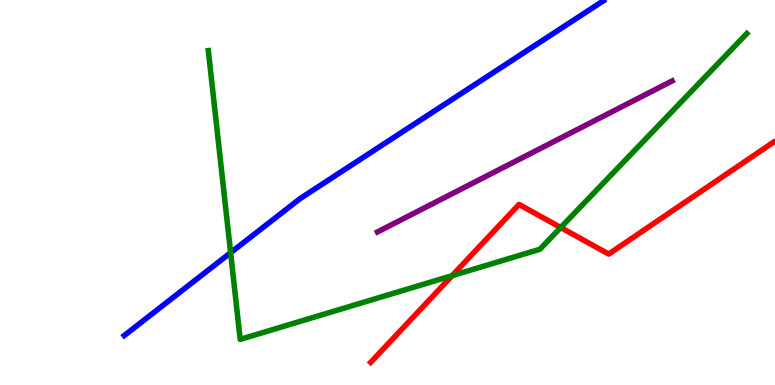[{'lines': ['blue', 'red'], 'intersections': []}, {'lines': ['green', 'red'], 'intersections': [{'x': 5.83, 'y': 2.84}, {'x': 7.23, 'y': 4.09}]}, {'lines': ['purple', 'red'], 'intersections': []}, {'lines': ['blue', 'green'], 'intersections': [{'x': 2.98, 'y': 3.44}]}, {'lines': ['blue', 'purple'], 'intersections': []}, {'lines': ['green', 'purple'], 'intersections': []}]